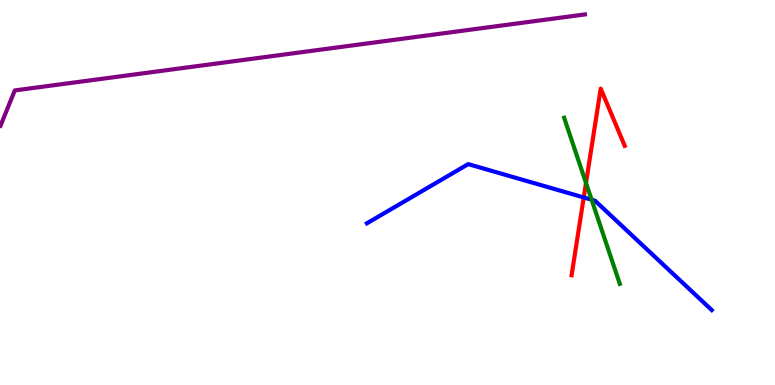[{'lines': ['blue', 'red'], 'intersections': [{'x': 7.53, 'y': 4.87}]}, {'lines': ['green', 'red'], 'intersections': [{'x': 7.56, 'y': 5.25}]}, {'lines': ['purple', 'red'], 'intersections': []}, {'lines': ['blue', 'green'], 'intersections': [{'x': 7.63, 'y': 4.81}]}, {'lines': ['blue', 'purple'], 'intersections': []}, {'lines': ['green', 'purple'], 'intersections': []}]